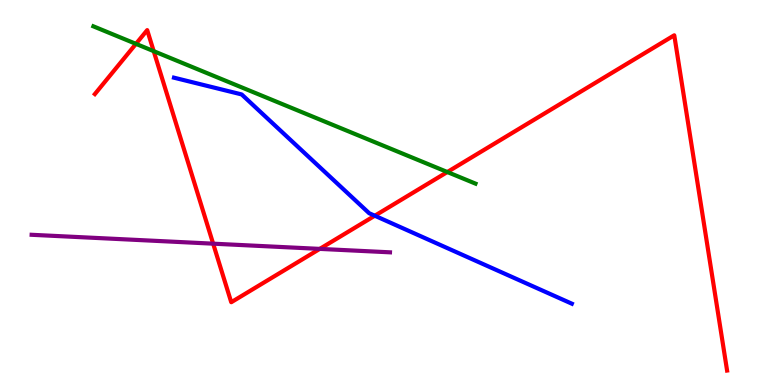[{'lines': ['blue', 'red'], 'intersections': [{'x': 4.84, 'y': 4.4}]}, {'lines': ['green', 'red'], 'intersections': [{'x': 1.75, 'y': 8.86}, {'x': 1.98, 'y': 8.67}, {'x': 5.77, 'y': 5.53}]}, {'lines': ['purple', 'red'], 'intersections': [{'x': 2.75, 'y': 3.67}, {'x': 4.13, 'y': 3.54}]}, {'lines': ['blue', 'green'], 'intersections': []}, {'lines': ['blue', 'purple'], 'intersections': []}, {'lines': ['green', 'purple'], 'intersections': []}]